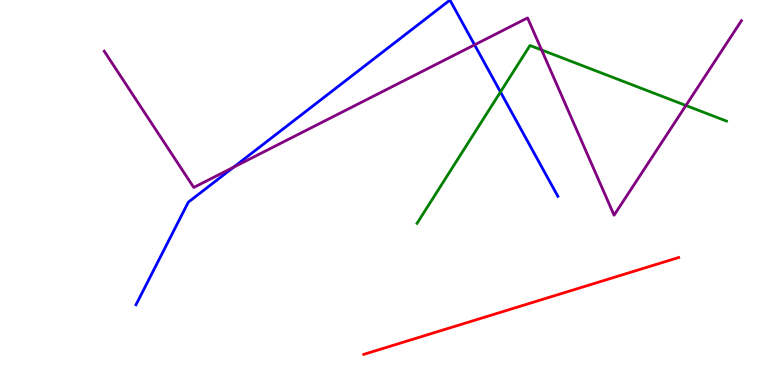[{'lines': ['blue', 'red'], 'intersections': []}, {'lines': ['green', 'red'], 'intersections': []}, {'lines': ['purple', 'red'], 'intersections': []}, {'lines': ['blue', 'green'], 'intersections': [{'x': 6.46, 'y': 7.61}]}, {'lines': ['blue', 'purple'], 'intersections': [{'x': 3.01, 'y': 5.66}, {'x': 6.12, 'y': 8.84}]}, {'lines': ['green', 'purple'], 'intersections': [{'x': 6.99, 'y': 8.7}, {'x': 8.85, 'y': 7.26}]}]